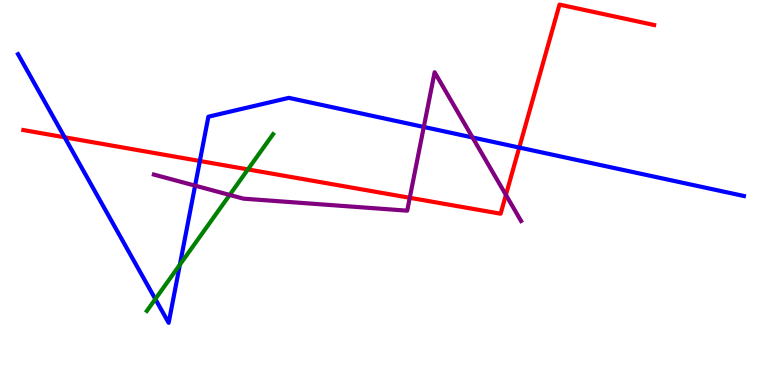[{'lines': ['blue', 'red'], 'intersections': [{'x': 0.834, 'y': 6.43}, {'x': 2.58, 'y': 5.82}, {'x': 6.7, 'y': 6.17}]}, {'lines': ['green', 'red'], 'intersections': [{'x': 3.2, 'y': 5.6}]}, {'lines': ['purple', 'red'], 'intersections': [{'x': 5.29, 'y': 4.86}, {'x': 6.53, 'y': 4.94}]}, {'lines': ['blue', 'green'], 'intersections': [{'x': 2.0, 'y': 2.23}, {'x': 2.32, 'y': 3.12}]}, {'lines': ['blue', 'purple'], 'intersections': [{'x': 2.52, 'y': 5.18}, {'x': 5.47, 'y': 6.7}, {'x': 6.1, 'y': 6.43}]}, {'lines': ['green', 'purple'], 'intersections': [{'x': 2.96, 'y': 4.94}]}]